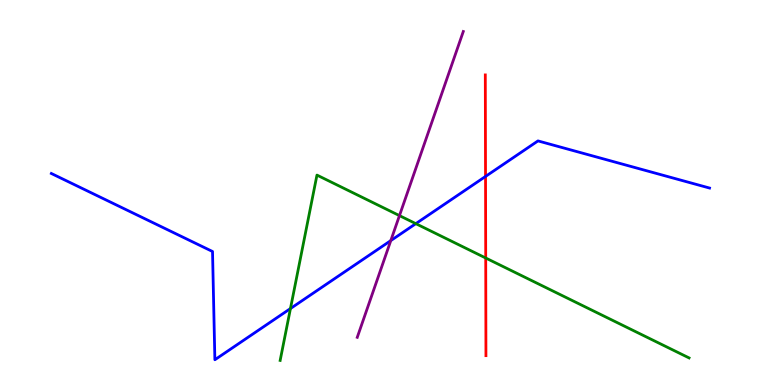[{'lines': ['blue', 'red'], 'intersections': [{'x': 6.26, 'y': 5.42}]}, {'lines': ['green', 'red'], 'intersections': [{'x': 6.27, 'y': 3.3}]}, {'lines': ['purple', 'red'], 'intersections': []}, {'lines': ['blue', 'green'], 'intersections': [{'x': 3.75, 'y': 1.99}, {'x': 5.37, 'y': 4.19}]}, {'lines': ['blue', 'purple'], 'intersections': [{'x': 5.04, 'y': 3.75}]}, {'lines': ['green', 'purple'], 'intersections': [{'x': 5.15, 'y': 4.4}]}]